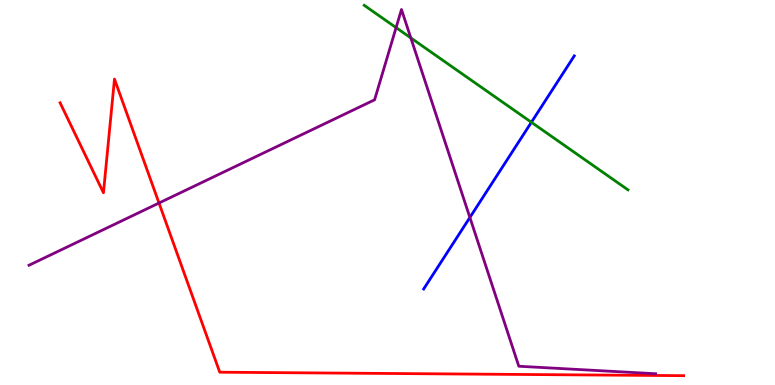[{'lines': ['blue', 'red'], 'intersections': []}, {'lines': ['green', 'red'], 'intersections': []}, {'lines': ['purple', 'red'], 'intersections': [{'x': 2.05, 'y': 4.73}]}, {'lines': ['blue', 'green'], 'intersections': [{'x': 6.86, 'y': 6.82}]}, {'lines': ['blue', 'purple'], 'intersections': [{'x': 6.06, 'y': 4.35}]}, {'lines': ['green', 'purple'], 'intersections': [{'x': 5.11, 'y': 9.28}, {'x': 5.3, 'y': 9.02}]}]